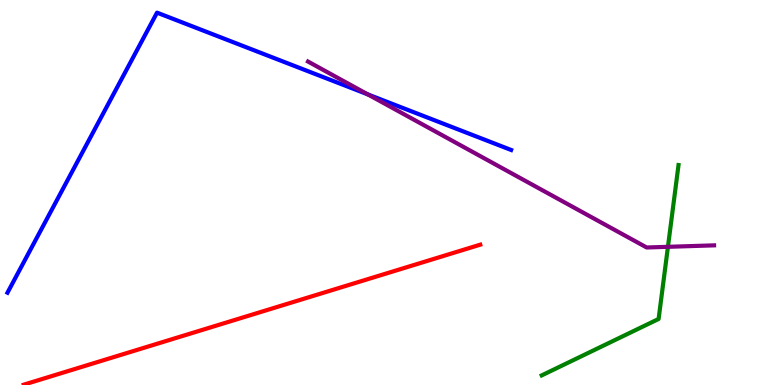[{'lines': ['blue', 'red'], 'intersections': []}, {'lines': ['green', 'red'], 'intersections': []}, {'lines': ['purple', 'red'], 'intersections': []}, {'lines': ['blue', 'green'], 'intersections': []}, {'lines': ['blue', 'purple'], 'intersections': [{'x': 4.75, 'y': 7.55}]}, {'lines': ['green', 'purple'], 'intersections': [{'x': 8.62, 'y': 3.59}]}]